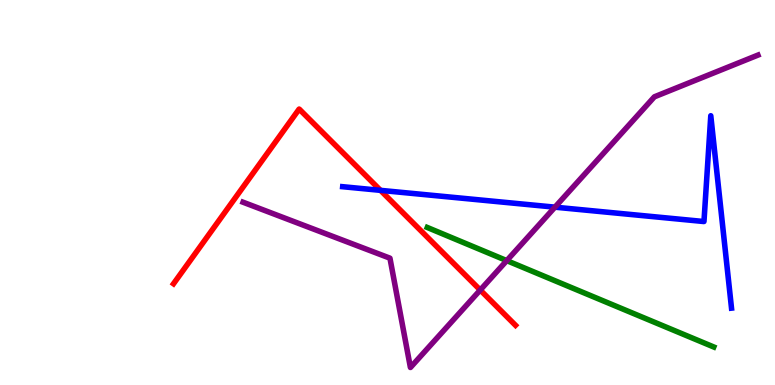[{'lines': ['blue', 'red'], 'intersections': [{'x': 4.91, 'y': 5.06}]}, {'lines': ['green', 'red'], 'intersections': []}, {'lines': ['purple', 'red'], 'intersections': [{'x': 6.2, 'y': 2.47}]}, {'lines': ['blue', 'green'], 'intersections': []}, {'lines': ['blue', 'purple'], 'intersections': [{'x': 7.16, 'y': 4.62}]}, {'lines': ['green', 'purple'], 'intersections': [{'x': 6.54, 'y': 3.23}]}]